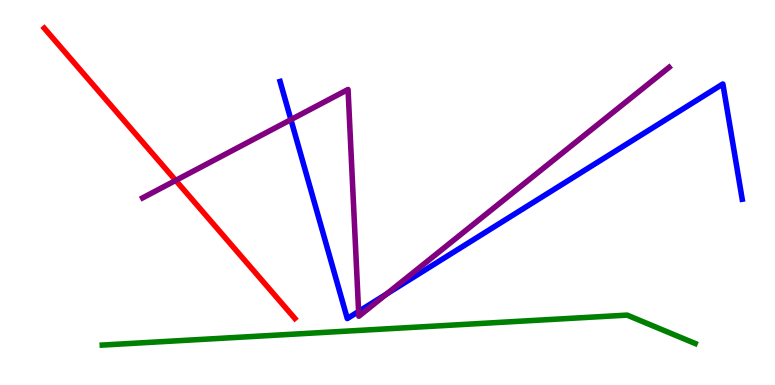[{'lines': ['blue', 'red'], 'intersections': []}, {'lines': ['green', 'red'], 'intersections': []}, {'lines': ['purple', 'red'], 'intersections': [{'x': 2.27, 'y': 5.31}]}, {'lines': ['blue', 'green'], 'intersections': []}, {'lines': ['blue', 'purple'], 'intersections': [{'x': 3.75, 'y': 6.89}, {'x': 4.63, 'y': 1.91}, {'x': 4.99, 'y': 2.36}]}, {'lines': ['green', 'purple'], 'intersections': []}]